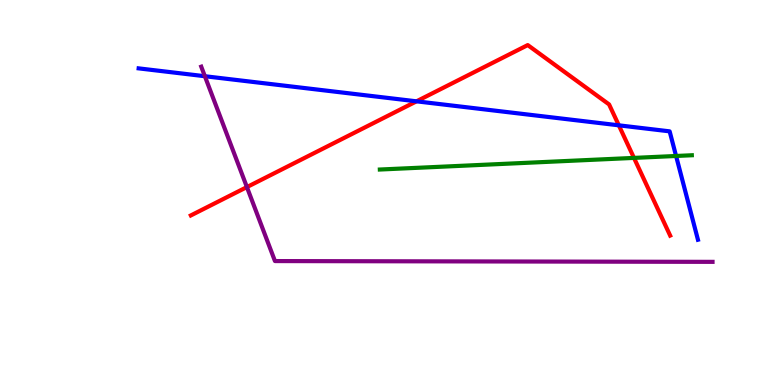[{'lines': ['blue', 'red'], 'intersections': [{'x': 5.37, 'y': 7.37}, {'x': 7.98, 'y': 6.74}]}, {'lines': ['green', 'red'], 'intersections': [{'x': 8.18, 'y': 5.9}]}, {'lines': ['purple', 'red'], 'intersections': [{'x': 3.19, 'y': 5.14}]}, {'lines': ['blue', 'green'], 'intersections': [{'x': 8.72, 'y': 5.95}]}, {'lines': ['blue', 'purple'], 'intersections': [{'x': 2.64, 'y': 8.02}]}, {'lines': ['green', 'purple'], 'intersections': []}]